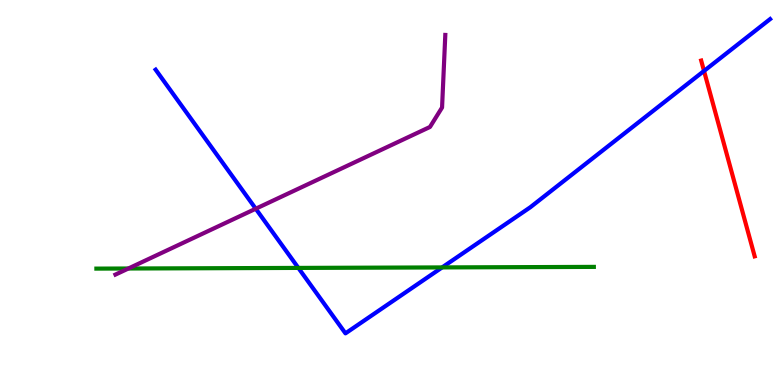[{'lines': ['blue', 'red'], 'intersections': [{'x': 9.08, 'y': 8.16}]}, {'lines': ['green', 'red'], 'intersections': []}, {'lines': ['purple', 'red'], 'intersections': []}, {'lines': ['blue', 'green'], 'intersections': [{'x': 3.85, 'y': 3.04}, {'x': 5.7, 'y': 3.05}]}, {'lines': ['blue', 'purple'], 'intersections': [{'x': 3.3, 'y': 4.58}]}, {'lines': ['green', 'purple'], 'intersections': [{'x': 1.66, 'y': 3.03}]}]